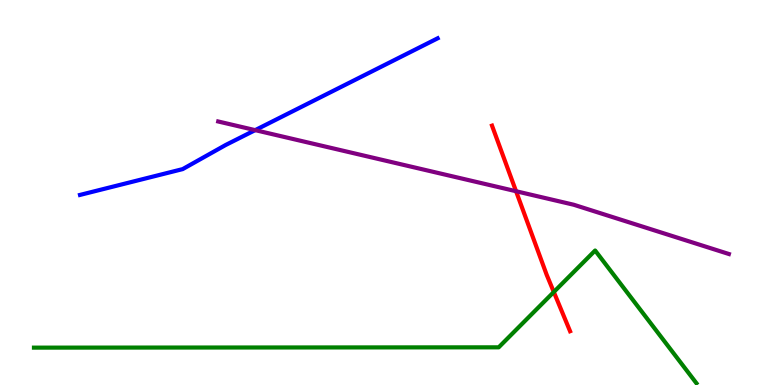[{'lines': ['blue', 'red'], 'intersections': []}, {'lines': ['green', 'red'], 'intersections': [{'x': 7.15, 'y': 2.42}]}, {'lines': ['purple', 'red'], 'intersections': [{'x': 6.66, 'y': 5.03}]}, {'lines': ['blue', 'green'], 'intersections': []}, {'lines': ['blue', 'purple'], 'intersections': [{'x': 3.29, 'y': 6.62}]}, {'lines': ['green', 'purple'], 'intersections': []}]